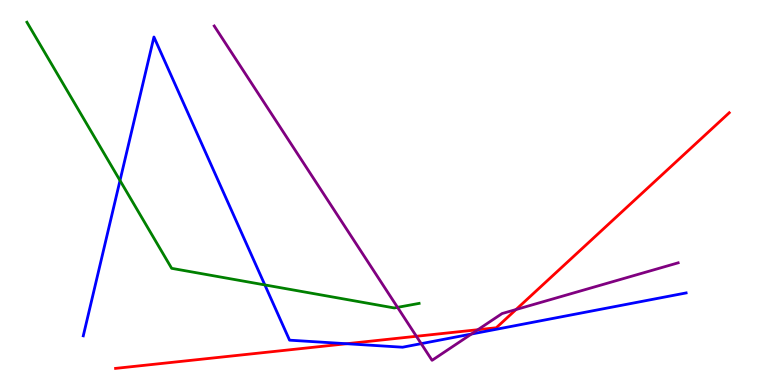[{'lines': ['blue', 'red'], 'intersections': [{'x': 4.47, 'y': 1.07}]}, {'lines': ['green', 'red'], 'intersections': []}, {'lines': ['purple', 'red'], 'intersections': [{'x': 5.37, 'y': 1.27}, {'x': 6.17, 'y': 1.44}, {'x': 6.66, 'y': 1.96}]}, {'lines': ['blue', 'green'], 'intersections': [{'x': 1.55, 'y': 5.31}, {'x': 3.42, 'y': 2.6}]}, {'lines': ['blue', 'purple'], 'intersections': [{'x': 5.43, 'y': 1.07}, {'x': 6.08, 'y': 1.32}]}, {'lines': ['green', 'purple'], 'intersections': [{'x': 5.13, 'y': 2.02}]}]